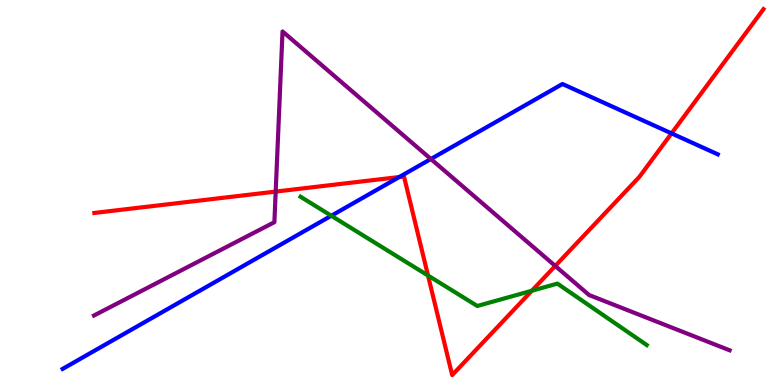[{'lines': ['blue', 'red'], 'intersections': [{'x': 5.15, 'y': 5.4}, {'x': 8.67, 'y': 6.54}]}, {'lines': ['green', 'red'], 'intersections': [{'x': 5.52, 'y': 2.84}, {'x': 6.86, 'y': 2.45}]}, {'lines': ['purple', 'red'], 'intersections': [{'x': 3.56, 'y': 5.02}, {'x': 7.16, 'y': 3.09}]}, {'lines': ['blue', 'green'], 'intersections': [{'x': 4.27, 'y': 4.4}]}, {'lines': ['blue', 'purple'], 'intersections': [{'x': 5.56, 'y': 5.87}]}, {'lines': ['green', 'purple'], 'intersections': []}]